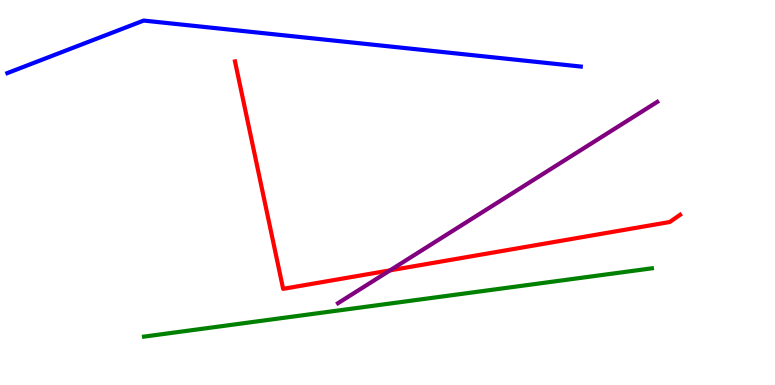[{'lines': ['blue', 'red'], 'intersections': []}, {'lines': ['green', 'red'], 'intersections': []}, {'lines': ['purple', 'red'], 'intersections': [{'x': 5.03, 'y': 2.98}]}, {'lines': ['blue', 'green'], 'intersections': []}, {'lines': ['blue', 'purple'], 'intersections': []}, {'lines': ['green', 'purple'], 'intersections': []}]